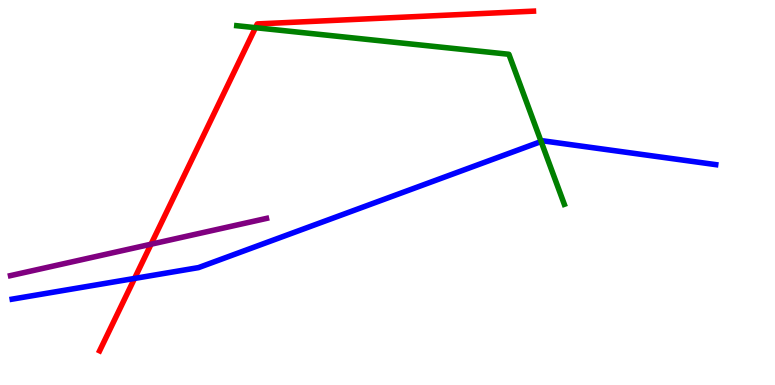[{'lines': ['blue', 'red'], 'intersections': [{'x': 1.74, 'y': 2.77}]}, {'lines': ['green', 'red'], 'intersections': [{'x': 3.3, 'y': 9.28}]}, {'lines': ['purple', 'red'], 'intersections': [{'x': 1.95, 'y': 3.66}]}, {'lines': ['blue', 'green'], 'intersections': [{'x': 6.98, 'y': 6.32}]}, {'lines': ['blue', 'purple'], 'intersections': []}, {'lines': ['green', 'purple'], 'intersections': []}]